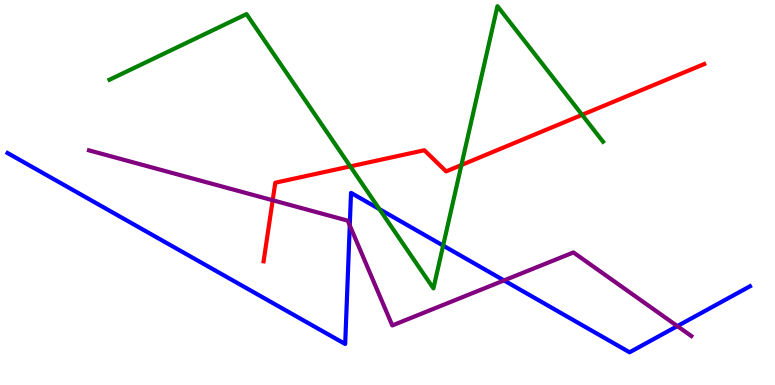[{'lines': ['blue', 'red'], 'intersections': []}, {'lines': ['green', 'red'], 'intersections': [{'x': 4.52, 'y': 5.68}, {'x': 5.95, 'y': 5.71}, {'x': 7.51, 'y': 7.02}]}, {'lines': ['purple', 'red'], 'intersections': [{'x': 3.52, 'y': 4.8}]}, {'lines': ['blue', 'green'], 'intersections': [{'x': 4.9, 'y': 4.57}, {'x': 5.72, 'y': 3.62}]}, {'lines': ['blue', 'purple'], 'intersections': [{'x': 4.51, 'y': 4.14}, {'x': 6.5, 'y': 2.72}, {'x': 8.74, 'y': 1.53}]}, {'lines': ['green', 'purple'], 'intersections': []}]